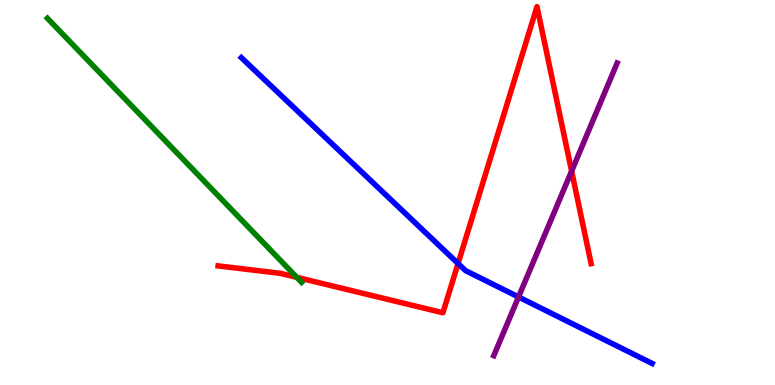[{'lines': ['blue', 'red'], 'intersections': [{'x': 5.91, 'y': 3.16}]}, {'lines': ['green', 'red'], 'intersections': [{'x': 3.83, 'y': 2.8}]}, {'lines': ['purple', 'red'], 'intersections': [{'x': 7.38, 'y': 5.56}]}, {'lines': ['blue', 'green'], 'intersections': []}, {'lines': ['blue', 'purple'], 'intersections': [{'x': 6.69, 'y': 2.29}]}, {'lines': ['green', 'purple'], 'intersections': []}]